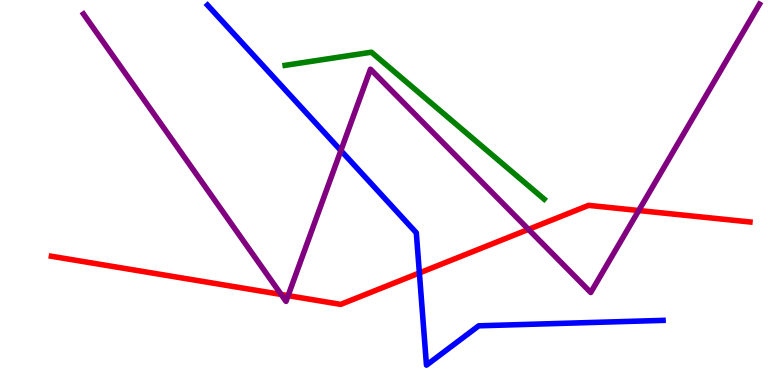[{'lines': ['blue', 'red'], 'intersections': [{'x': 5.41, 'y': 2.91}]}, {'lines': ['green', 'red'], 'intersections': []}, {'lines': ['purple', 'red'], 'intersections': [{'x': 3.63, 'y': 2.35}, {'x': 3.72, 'y': 2.32}, {'x': 6.82, 'y': 4.04}, {'x': 8.24, 'y': 4.53}]}, {'lines': ['blue', 'green'], 'intersections': []}, {'lines': ['blue', 'purple'], 'intersections': [{'x': 4.4, 'y': 6.09}]}, {'lines': ['green', 'purple'], 'intersections': []}]